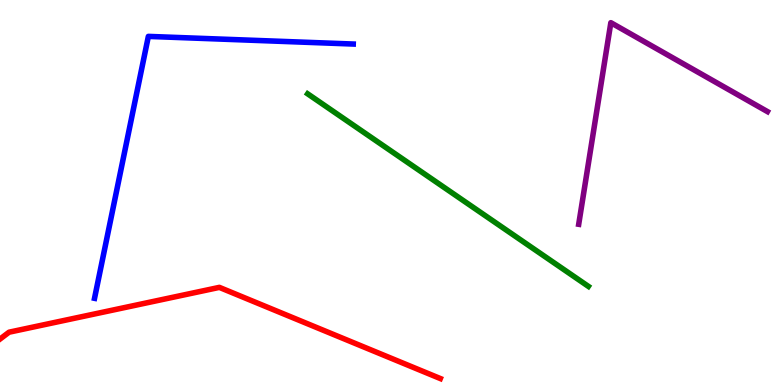[{'lines': ['blue', 'red'], 'intersections': []}, {'lines': ['green', 'red'], 'intersections': []}, {'lines': ['purple', 'red'], 'intersections': []}, {'lines': ['blue', 'green'], 'intersections': []}, {'lines': ['blue', 'purple'], 'intersections': []}, {'lines': ['green', 'purple'], 'intersections': []}]